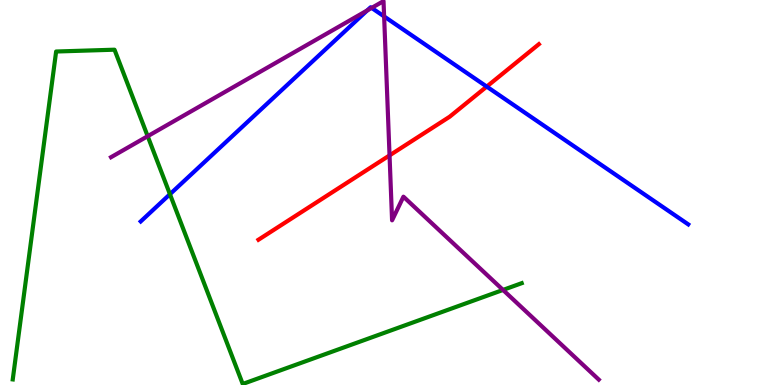[{'lines': ['blue', 'red'], 'intersections': [{'x': 6.28, 'y': 7.75}]}, {'lines': ['green', 'red'], 'intersections': []}, {'lines': ['purple', 'red'], 'intersections': [{'x': 5.03, 'y': 5.96}]}, {'lines': ['blue', 'green'], 'intersections': [{'x': 2.19, 'y': 4.96}]}, {'lines': ['blue', 'purple'], 'intersections': [{'x': 4.74, 'y': 9.73}, {'x': 4.8, 'y': 9.79}, {'x': 4.96, 'y': 9.57}]}, {'lines': ['green', 'purple'], 'intersections': [{'x': 1.91, 'y': 6.46}, {'x': 6.49, 'y': 2.47}]}]